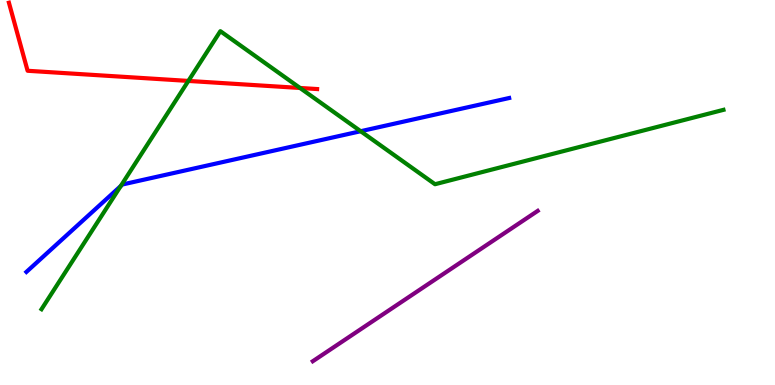[{'lines': ['blue', 'red'], 'intersections': []}, {'lines': ['green', 'red'], 'intersections': [{'x': 2.43, 'y': 7.9}, {'x': 3.87, 'y': 7.71}]}, {'lines': ['purple', 'red'], 'intersections': []}, {'lines': ['blue', 'green'], 'intersections': [{'x': 1.56, 'y': 5.17}, {'x': 4.65, 'y': 6.59}]}, {'lines': ['blue', 'purple'], 'intersections': []}, {'lines': ['green', 'purple'], 'intersections': []}]